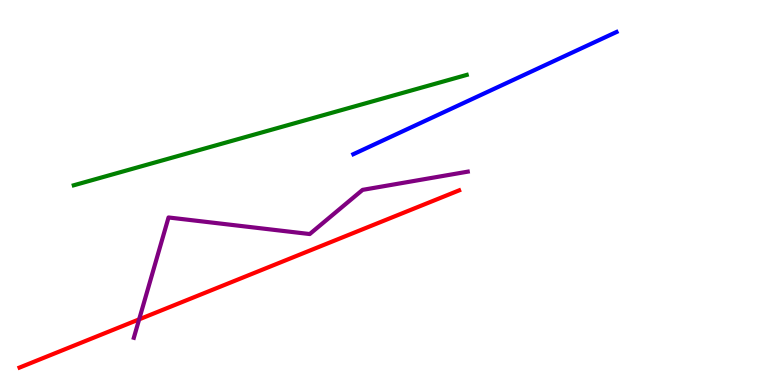[{'lines': ['blue', 'red'], 'intersections': []}, {'lines': ['green', 'red'], 'intersections': []}, {'lines': ['purple', 'red'], 'intersections': [{'x': 1.8, 'y': 1.71}]}, {'lines': ['blue', 'green'], 'intersections': []}, {'lines': ['blue', 'purple'], 'intersections': []}, {'lines': ['green', 'purple'], 'intersections': []}]